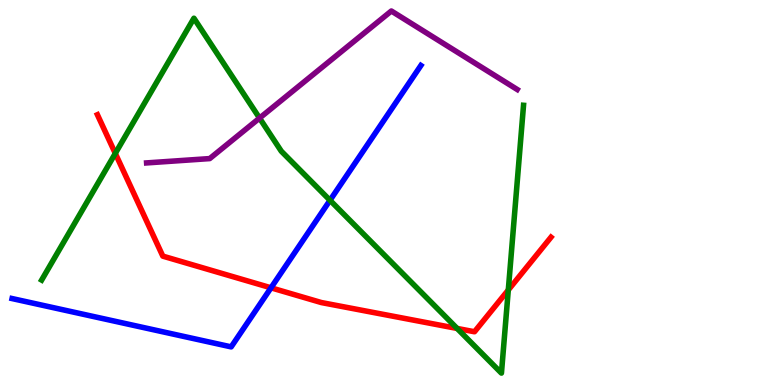[{'lines': ['blue', 'red'], 'intersections': [{'x': 3.5, 'y': 2.52}]}, {'lines': ['green', 'red'], 'intersections': [{'x': 1.49, 'y': 6.02}, {'x': 5.9, 'y': 1.47}, {'x': 6.56, 'y': 2.47}]}, {'lines': ['purple', 'red'], 'intersections': []}, {'lines': ['blue', 'green'], 'intersections': [{'x': 4.26, 'y': 4.8}]}, {'lines': ['blue', 'purple'], 'intersections': []}, {'lines': ['green', 'purple'], 'intersections': [{'x': 3.35, 'y': 6.93}]}]